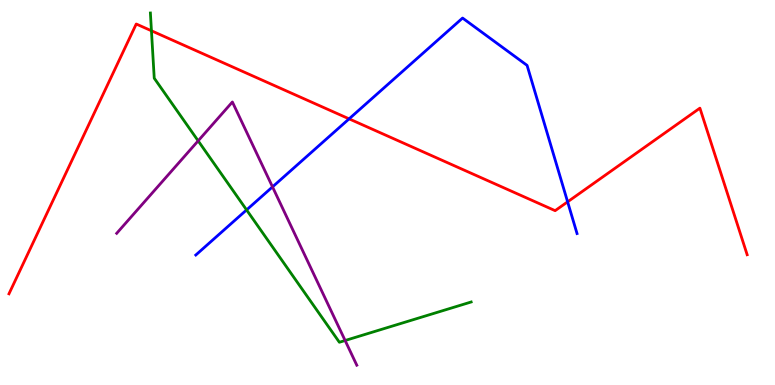[{'lines': ['blue', 'red'], 'intersections': [{'x': 4.5, 'y': 6.91}, {'x': 7.32, 'y': 4.76}]}, {'lines': ['green', 'red'], 'intersections': [{'x': 1.95, 'y': 9.2}]}, {'lines': ['purple', 'red'], 'intersections': []}, {'lines': ['blue', 'green'], 'intersections': [{'x': 3.18, 'y': 4.55}]}, {'lines': ['blue', 'purple'], 'intersections': [{'x': 3.52, 'y': 5.15}]}, {'lines': ['green', 'purple'], 'intersections': [{'x': 2.56, 'y': 6.34}, {'x': 4.45, 'y': 1.16}]}]